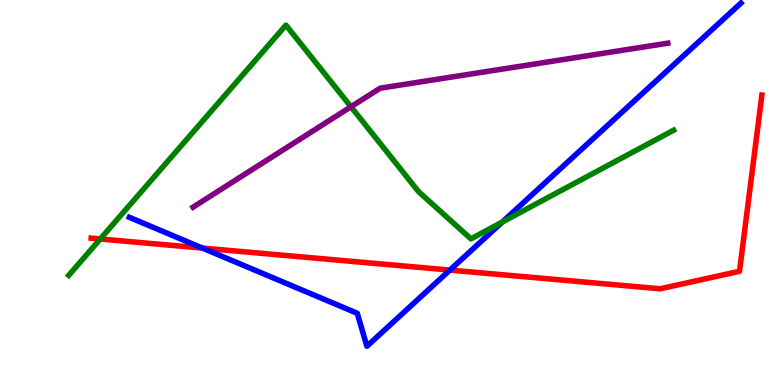[{'lines': ['blue', 'red'], 'intersections': [{'x': 2.61, 'y': 3.56}, {'x': 5.81, 'y': 2.98}]}, {'lines': ['green', 'red'], 'intersections': [{'x': 1.29, 'y': 3.79}]}, {'lines': ['purple', 'red'], 'intersections': []}, {'lines': ['blue', 'green'], 'intersections': [{'x': 6.48, 'y': 4.23}]}, {'lines': ['blue', 'purple'], 'intersections': []}, {'lines': ['green', 'purple'], 'intersections': [{'x': 4.53, 'y': 7.23}]}]